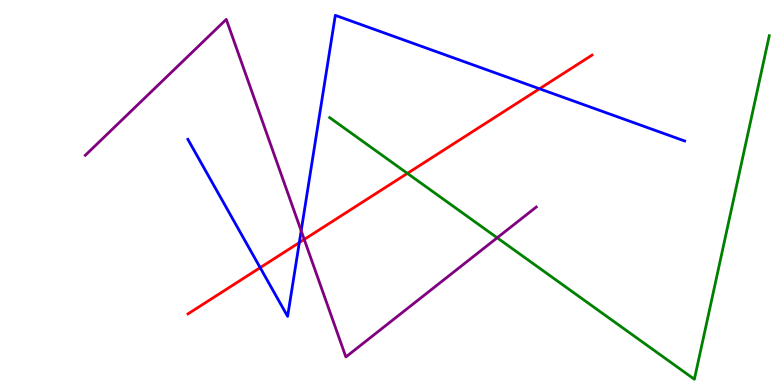[{'lines': ['blue', 'red'], 'intersections': [{'x': 3.36, 'y': 3.05}, {'x': 3.86, 'y': 3.7}, {'x': 6.96, 'y': 7.69}]}, {'lines': ['green', 'red'], 'intersections': [{'x': 5.26, 'y': 5.5}]}, {'lines': ['purple', 'red'], 'intersections': [{'x': 3.93, 'y': 3.78}]}, {'lines': ['blue', 'green'], 'intersections': []}, {'lines': ['blue', 'purple'], 'intersections': [{'x': 3.89, 'y': 4.01}]}, {'lines': ['green', 'purple'], 'intersections': [{'x': 6.42, 'y': 3.82}]}]